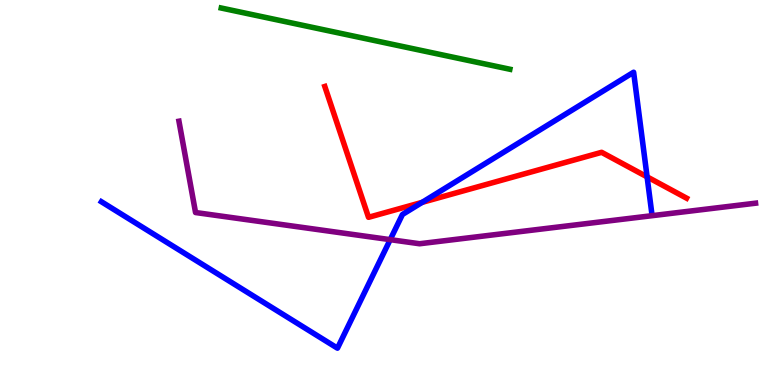[{'lines': ['blue', 'red'], 'intersections': [{'x': 5.45, 'y': 4.74}, {'x': 8.35, 'y': 5.41}]}, {'lines': ['green', 'red'], 'intersections': []}, {'lines': ['purple', 'red'], 'intersections': []}, {'lines': ['blue', 'green'], 'intersections': []}, {'lines': ['blue', 'purple'], 'intersections': [{'x': 5.03, 'y': 3.78}]}, {'lines': ['green', 'purple'], 'intersections': []}]